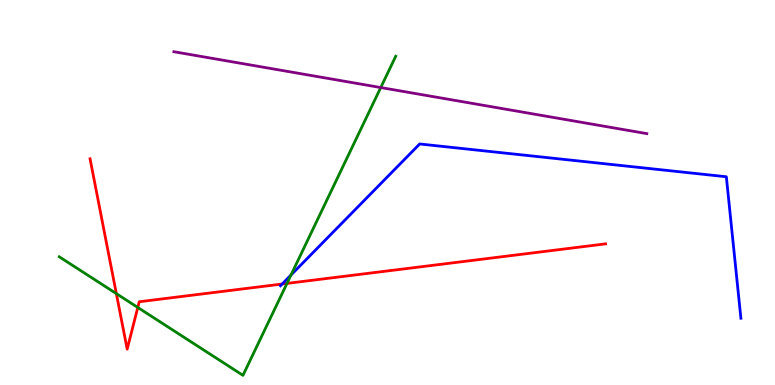[{'lines': ['blue', 'red'], 'intersections': [{'x': 3.64, 'y': 2.62}]}, {'lines': ['green', 'red'], 'intersections': [{'x': 1.5, 'y': 2.37}, {'x': 1.78, 'y': 2.01}, {'x': 3.7, 'y': 2.64}]}, {'lines': ['purple', 'red'], 'intersections': []}, {'lines': ['blue', 'green'], 'intersections': [{'x': 3.75, 'y': 2.86}]}, {'lines': ['blue', 'purple'], 'intersections': []}, {'lines': ['green', 'purple'], 'intersections': [{'x': 4.91, 'y': 7.73}]}]